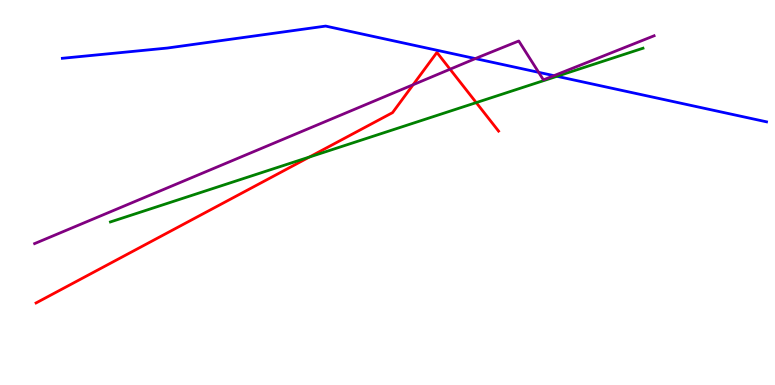[{'lines': ['blue', 'red'], 'intersections': []}, {'lines': ['green', 'red'], 'intersections': [{'x': 3.99, 'y': 5.92}, {'x': 6.14, 'y': 7.33}]}, {'lines': ['purple', 'red'], 'intersections': [{'x': 5.33, 'y': 7.8}, {'x': 5.81, 'y': 8.2}]}, {'lines': ['blue', 'green'], 'intersections': [{'x': 7.19, 'y': 8.02}]}, {'lines': ['blue', 'purple'], 'intersections': [{'x': 6.13, 'y': 8.48}, {'x': 6.95, 'y': 8.12}, {'x': 7.15, 'y': 8.03}]}, {'lines': ['green', 'purple'], 'intersections': []}]